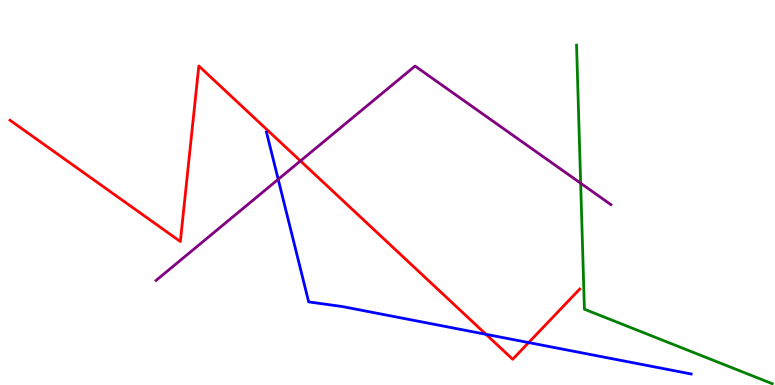[{'lines': ['blue', 'red'], 'intersections': [{'x': 6.27, 'y': 1.32}, {'x': 6.82, 'y': 1.1}]}, {'lines': ['green', 'red'], 'intersections': []}, {'lines': ['purple', 'red'], 'intersections': [{'x': 3.88, 'y': 5.82}]}, {'lines': ['blue', 'green'], 'intersections': []}, {'lines': ['blue', 'purple'], 'intersections': [{'x': 3.59, 'y': 5.34}]}, {'lines': ['green', 'purple'], 'intersections': [{'x': 7.49, 'y': 5.24}]}]